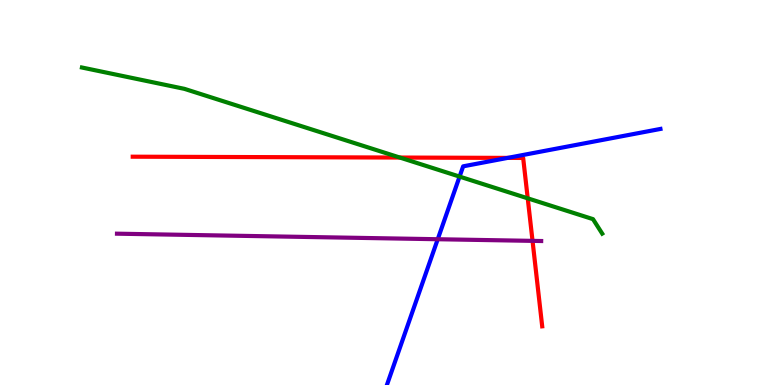[{'lines': ['blue', 'red'], 'intersections': [{'x': 6.55, 'y': 5.9}]}, {'lines': ['green', 'red'], 'intersections': [{'x': 5.16, 'y': 5.91}, {'x': 6.81, 'y': 4.85}]}, {'lines': ['purple', 'red'], 'intersections': [{'x': 6.87, 'y': 3.74}]}, {'lines': ['blue', 'green'], 'intersections': [{'x': 5.93, 'y': 5.41}]}, {'lines': ['blue', 'purple'], 'intersections': [{'x': 5.65, 'y': 3.79}]}, {'lines': ['green', 'purple'], 'intersections': []}]